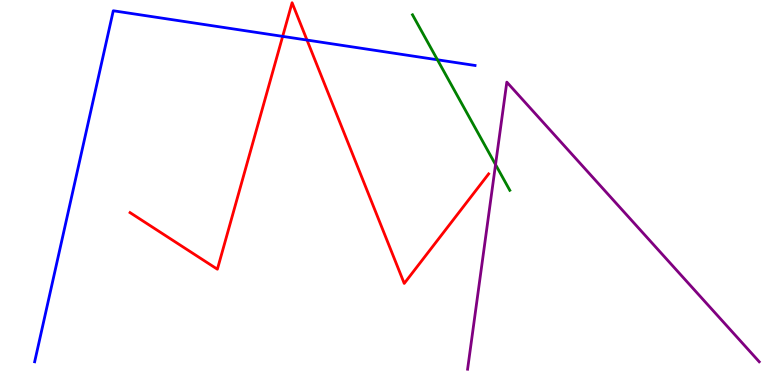[{'lines': ['blue', 'red'], 'intersections': [{'x': 3.65, 'y': 9.06}, {'x': 3.96, 'y': 8.96}]}, {'lines': ['green', 'red'], 'intersections': []}, {'lines': ['purple', 'red'], 'intersections': []}, {'lines': ['blue', 'green'], 'intersections': [{'x': 5.64, 'y': 8.45}]}, {'lines': ['blue', 'purple'], 'intersections': []}, {'lines': ['green', 'purple'], 'intersections': [{'x': 6.39, 'y': 5.73}]}]